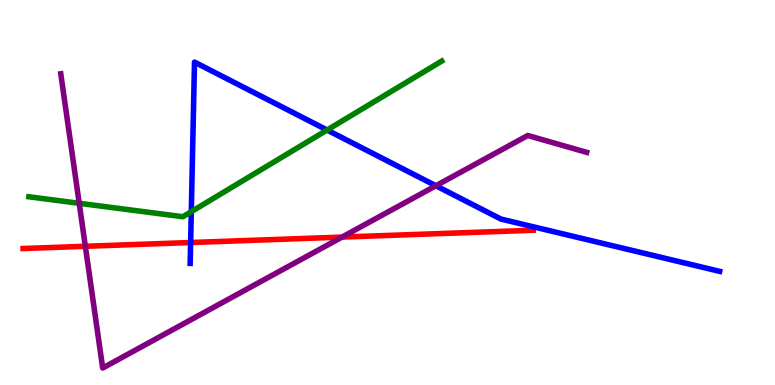[{'lines': ['blue', 'red'], 'intersections': [{'x': 2.46, 'y': 3.7}]}, {'lines': ['green', 'red'], 'intersections': []}, {'lines': ['purple', 'red'], 'intersections': [{'x': 1.1, 'y': 3.6}, {'x': 4.41, 'y': 3.84}]}, {'lines': ['blue', 'green'], 'intersections': [{'x': 2.47, 'y': 4.5}, {'x': 4.22, 'y': 6.62}]}, {'lines': ['blue', 'purple'], 'intersections': [{'x': 5.62, 'y': 5.18}]}, {'lines': ['green', 'purple'], 'intersections': [{'x': 1.02, 'y': 4.72}]}]